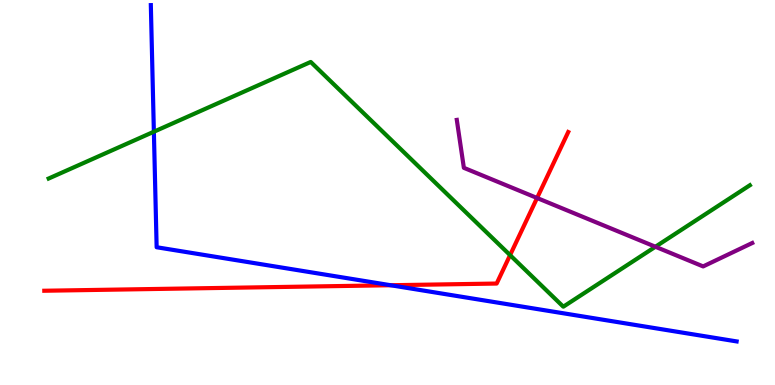[{'lines': ['blue', 'red'], 'intersections': [{'x': 5.04, 'y': 2.59}]}, {'lines': ['green', 'red'], 'intersections': [{'x': 6.58, 'y': 3.37}]}, {'lines': ['purple', 'red'], 'intersections': [{'x': 6.93, 'y': 4.86}]}, {'lines': ['blue', 'green'], 'intersections': [{'x': 1.99, 'y': 6.58}]}, {'lines': ['blue', 'purple'], 'intersections': []}, {'lines': ['green', 'purple'], 'intersections': [{'x': 8.46, 'y': 3.59}]}]